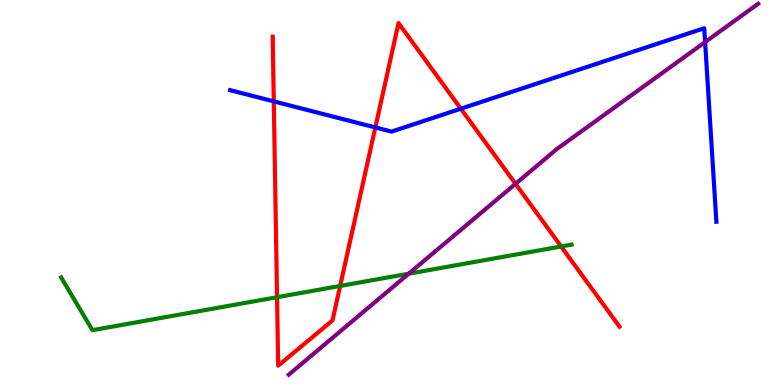[{'lines': ['blue', 'red'], 'intersections': [{'x': 3.53, 'y': 7.37}, {'x': 4.84, 'y': 6.69}, {'x': 5.95, 'y': 7.18}]}, {'lines': ['green', 'red'], 'intersections': [{'x': 3.57, 'y': 2.28}, {'x': 4.39, 'y': 2.57}, {'x': 7.24, 'y': 3.6}]}, {'lines': ['purple', 'red'], 'intersections': [{'x': 6.65, 'y': 5.23}]}, {'lines': ['blue', 'green'], 'intersections': []}, {'lines': ['blue', 'purple'], 'intersections': [{'x': 9.1, 'y': 8.91}]}, {'lines': ['green', 'purple'], 'intersections': [{'x': 5.27, 'y': 2.89}]}]